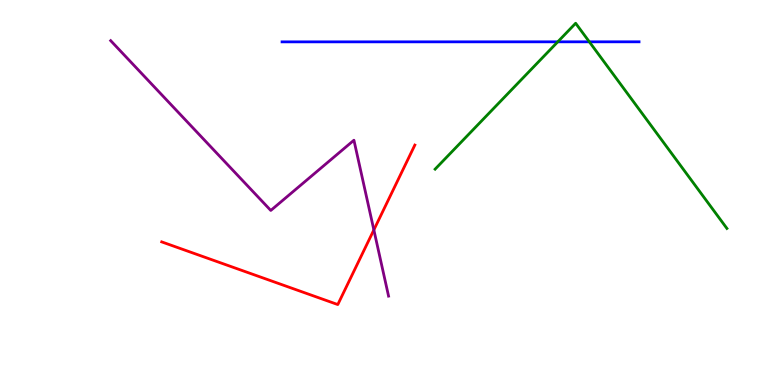[{'lines': ['blue', 'red'], 'intersections': []}, {'lines': ['green', 'red'], 'intersections': []}, {'lines': ['purple', 'red'], 'intersections': [{'x': 4.82, 'y': 4.03}]}, {'lines': ['blue', 'green'], 'intersections': [{'x': 7.2, 'y': 8.91}, {'x': 7.6, 'y': 8.91}]}, {'lines': ['blue', 'purple'], 'intersections': []}, {'lines': ['green', 'purple'], 'intersections': []}]